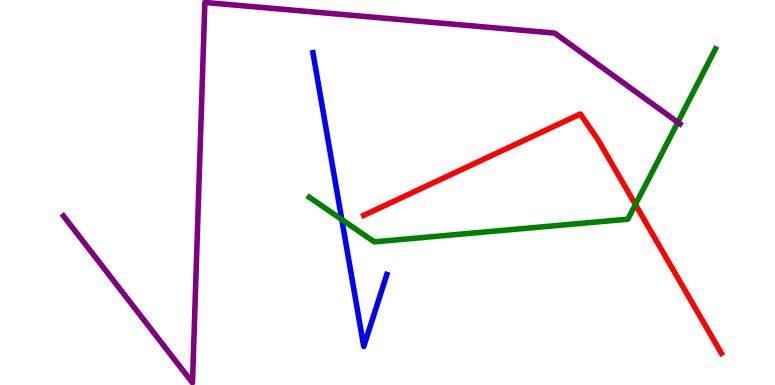[{'lines': ['blue', 'red'], 'intersections': []}, {'lines': ['green', 'red'], 'intersections': [{'x': 8.2, 'y': 4.69}]}, {'lines': ['purple', 'red'], 'intersections': []}, {'lines': ['blue', 'green'], 'intersections': [{'x': 4.41, 'y': 4.3}]}, {'lines': ['blue', 'purple'], 'intersections': []}, {'lines': ['green', 'purple'], 'intersections': [{'x': 8.75, 'y': 6.82}]}]